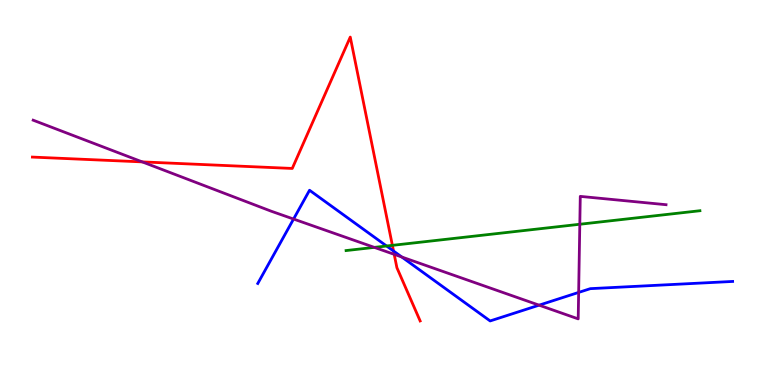[{'lines': ['blue', 'red'], 'intersections': [{'x': 5.08, 'y': 3.48}]}, {'lines': ['green', 'red'], 'intersections': [{'x': 5.06, 'y': 3.63}]}, {'lines': ['purple', 'red'], 'intersections': [{'x': 1.84, 'y': 5.8}, {'x': 5.09, 'y': 3.39}]}, {'lines': ['blue', 'green'], 'intersections': [{'x': 4.99, 'y': 3.61}]}, {'lines': ['blue', 'purple'], 'intersections': [{'x': 3.79, 'y': 4.31}, {'x': 5.18, 'y': 3.32}, {'x': 6.96, 'y': 2.07}, {'x': 7.47, 'y': 2.4}]}, {'lines': ['green', 'purple'], 'intersections': [{'x': 4.83, 'y': 3.57}, {'x': 7.48, 'y': 4.18}]}]